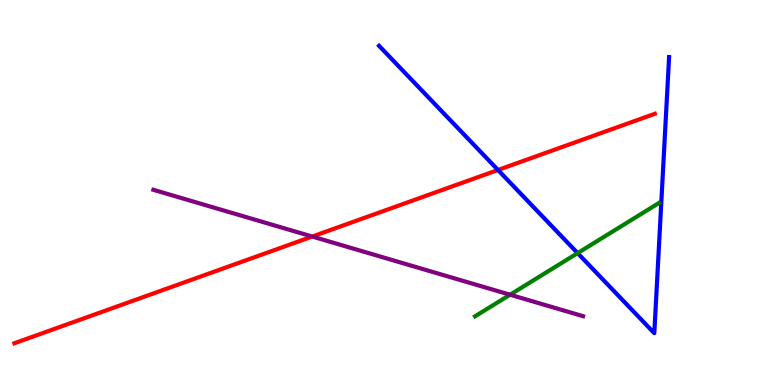[{'lines': ['blue', 'red'], 'intersections': [{'x': 6.43, 'y': 5.58}]}, {'lines': ['green', 'red'], 'intersections': []}, {'lines': ['purple', 'red'], 'intersections': [{'x': 4.03, 'y': 3.86}]}, {'lines': ['blue', 'green'], 'intersections': [{'x': 7.45, 'y': 3.43}]}, {'lines': ['blue', 'purple'], 'intersections': []}, {'lines': ['green', 'purple'], 'intersections': [{'x': 6.58, 'y': 2.34}]}]